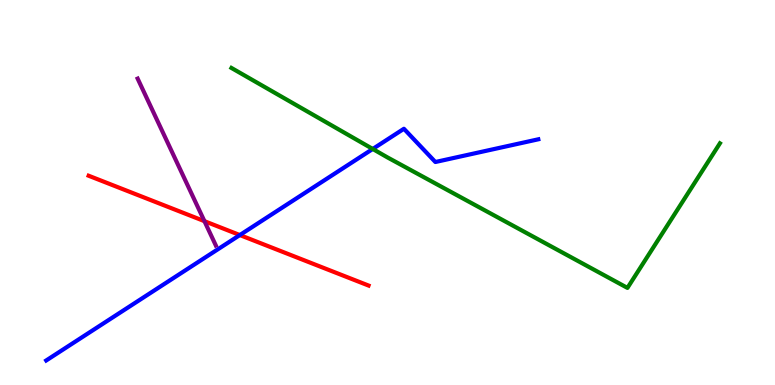[{'lines': ['blue', 'red'], 'intersections': [{'x': 3.09, 'y': 3.89}]}, {'lines': ['green', 'red'], 'intersections': []}, {'lines': ['purple', 'red'], 'intersections': [{'x': 2.64, 'y': 4.26}]}, {'lines': ['blue', 'green'], 'intersections': [{'x': 4.81, 'y': 6.13}]}, {'lines': ['blue', 'purple'], 'intersections': []}, {'lines': ['green', 'purple'], 'intersections': []}]